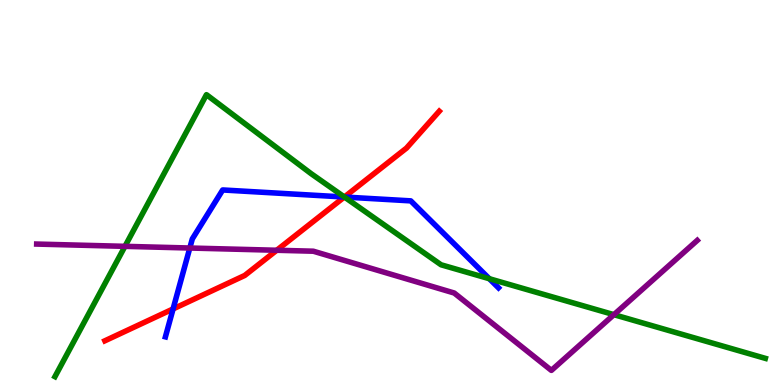[{'lines': ['blue', 'red'], 'intersections': [{'x': 2.23, 'y': 1.98}, {'x': 4.44, 'y': 4.88}]}, {'lines': ['green', 'red'], 'intersections': [{'x': 4.44, 'y': 4.88}]}, {'lines': ['purple', 'red'], 'intersections': [{'x': 3.57, 'y': 3.5}]}, {'lines': ['blue', 'green'], 'intersections': [{'x': 4.44, 'y': 4.88}, {'x': 6.31, 'y': 2.76}]}, {'lines': ['blue', 'purple'], 'intersections': [{'x': 2.45, 'y': 3.56}]}, {'lines': ['green', 'purple'], 'intersections': [{'x': 1.61, 'y': 3.6}, {'x': 7.92, 'y': 1.83}]}]